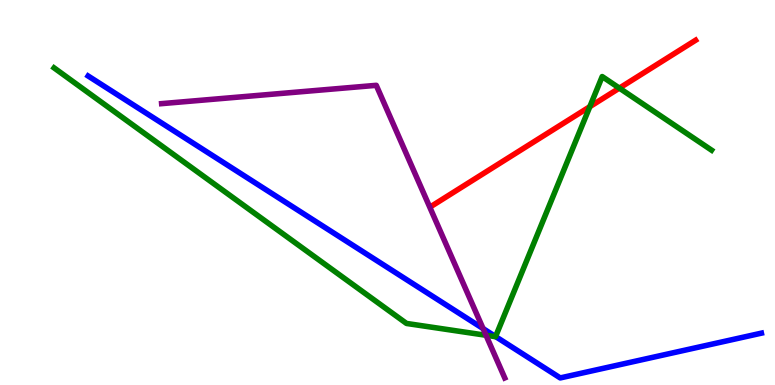[{'lines': ['blue', 'red'], 'intersections': []}, {'lines': ['green', 'red'], 'intersections': [{'x': 7.61, 'y': 7.23}, {'x': 7.99, 'y': 7.71}]}, {'lines': ['purple', 'red'], 'intersections': []}, {'lines': ['blue', 'green'], 'intersections': [{'x': 6.39, 'y': 1.26}]}, {'lines': ['blue', 'purple'], 'intersections': [{'x': 6.23, 'y': 1.47}]}, {'lines': ['green', 'purple'], 'intersections': [{'x': 6.27, 'y': 1.29}]}]